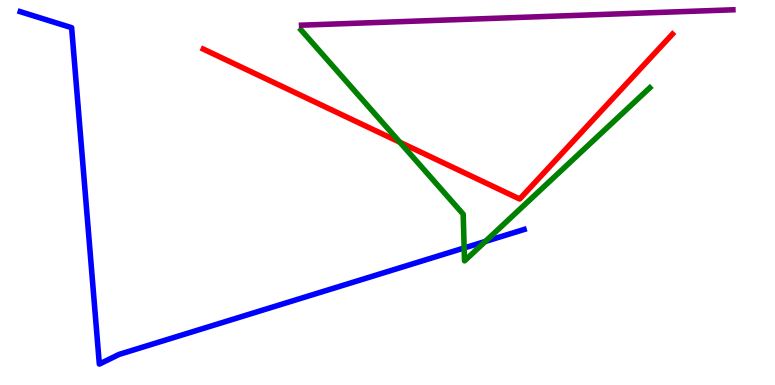[{'lines': ['blue', 'red'], 'intersections': []}, {'lines': ['green', 'red'], 'intersections': [{'x': 5.16, 'y': 6.31}]}, {'lines': ['purple', 'red'], 'intersections': []}, {'lines': ['blue', 'green'], 'intersections': [{'x': 5.99, 'y': 3.56}, {'x': 6.26, 'y': 3.73}]}, {'lines': ['blue', 'purple'], 'intersections': []}, {'lines': ['green', 'purple'], 'intersections': []}]